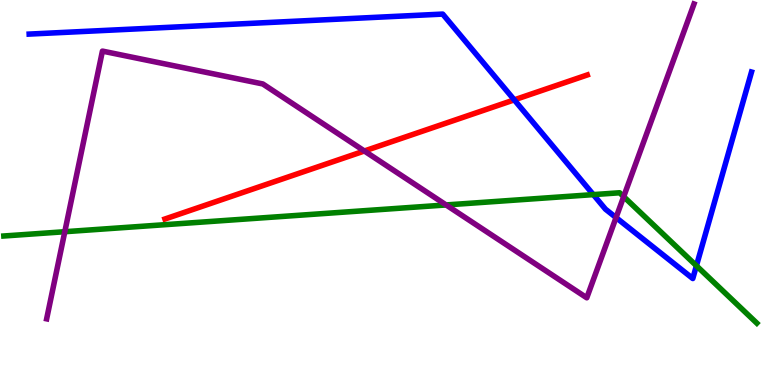[{'lines': ['blue', 'red'], 'intersections': [{'x': 6.64, 'y': 7.41}]}, {'lines': ['green', 'red'], 'intersections': []}, {'lines': ['purple', 'red'], 'intersections': [{'x': 4.7, 'y': 6.08}]}, {'lines': ['blue', 'green'], 'intersections': [{'x': 7.66, 'y': 4.95}, {'x': 8.99, 'y': 3.1}]}, {'lines': ['blue', 'purple'], 'intersections': [{'x': 7.95, 'y': 4.35}]}, {'lines': ['green', 'purple'], 'intersections': [{'x': 0.836, 'y': 3.98}, {'x': 5.76, 'y': 4.68}, {'x': 8.05, 'y': 4.89}]}]